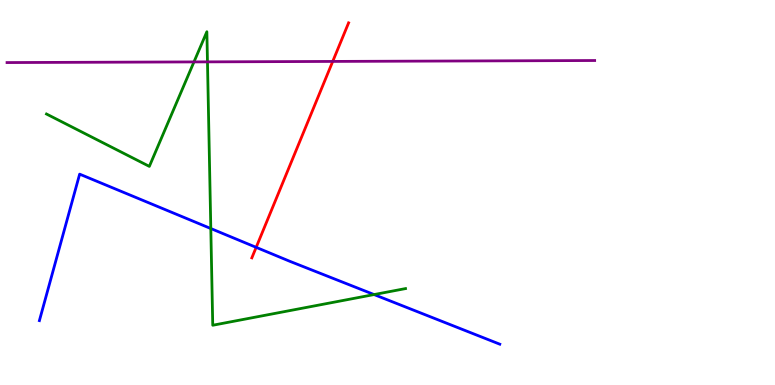[{'lines': ['blue', 'red'], 'intersections': [{'x': 3.31, 'y': 3.58}]}, {'lines': ['green', 'red'], 'intersections': []}, {'lines': ['purple', 'red'], 'intersections': [{'x': 4.29, 'y': 8.4}]}, {'lines': ['blue', 'green'], 'intersections': [{'x': 2.72, 'y': 4.06}, {'x': 4.83, 'y': 2.35}]}, {'lines': ['blue', 'purple'], 'intersections': []}, {'lines': ['green', 'purple'], 'intersections': [{'x': 2.5, 'y': 8.39}, {'x': 2.68, 'y': 8.39}]}]